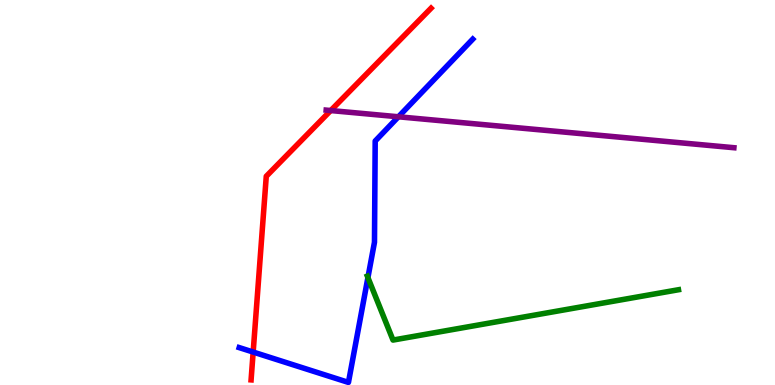[{'lines': ['blue', 'red'], 'intersections': [{'x': 3.27, 'y': 0.856}]}, {'lines': ['green', 'red'], 'intersections': []}, {'lines': ['purple', 'red'], 'intersections': [{'x': 4.27, 'y': 7.13}]}, {'lines': ['blue', 'green'], 'intersections': [{'x': 4.75, 'y': 2.79}]}, {'lines': ['blue', 'purple'], 'intersections': [{'x': 5.14, 'y': 6.97}]}, {'lines': ['green', 'purple'], 'intersections': []}]